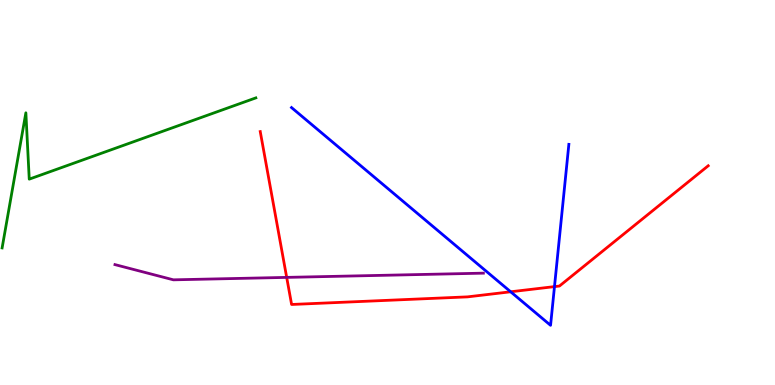[{'lines': ['blue', 'red'], 'intersections': [{'x': 6.59, 'y': 2.42}, {'x': 7.15, 'y': 2.56}]}, {'lines': ['green', 'red'], 'intersections': []}, {'lines': ['purple', 'red'], 'intersections': [{'x': 3.7, 'y': 2.8}]}, {'lines': ['blue', 'green'], 'intersections': []}, {'lines': ['blue', 'purple'], 'intersections': []}, {'lines': ['green', 'purple'], 'intersections': []}]